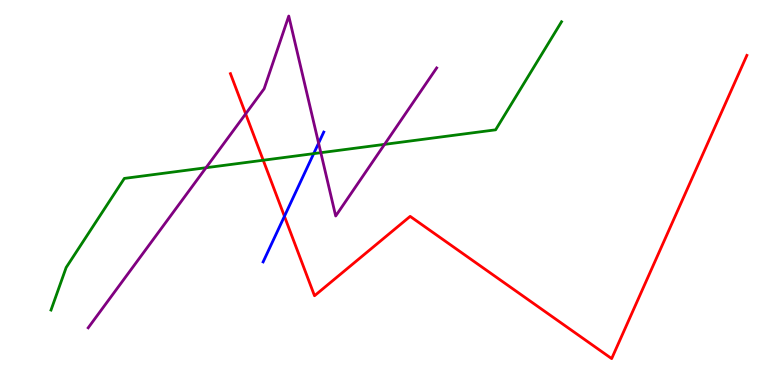[{'lines': ['blue', 'red'], 'intersections': [{'x': 3.67, 'y': 4.38}]}, {'lines': ['green', 'red'], 'intersections': [{'x': 3.4, 'y': 5.84}]}, {'lines': ['purple', 'red'], 'intersections': [{'x': 3.17, 'y': 7.04}]}, {'lines': ['blue', 'green'], 'intersections': [{'x': 4.05, 'y': 6.01}]}, {'lines': ['blue', 'purple'], 'intersections': [{'x': 4.11, 'y': 6.28}]}, {'lines': ['green', 'purple'], 'intersections': [{'x': 2.66, 'y': 5.64}, {'x': 4.14, 'y': 6.03}, {'x': 4.96, 'y': 6.25}]}]